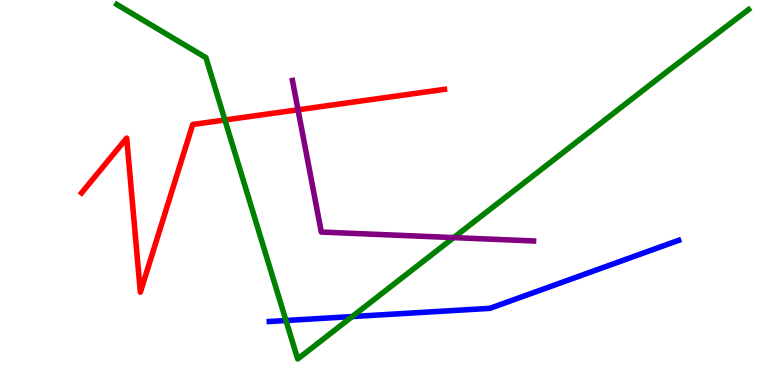[{'lines': ['blue', 'red'], 'intersections': []}, {'lines': ['green', 'red'], 'intersections': [{'x': 2.9, 'y': 6.88}]}, {'lines': ['purple', 'red'], 'intersections': [{'x': 3.85, 'y': 7.15}]}, {'lines': ['blue', 'green'], 'intersections': [{'x': 3.69, 'y': 1.68}, {'x': 4.54, 'y': 1.78}]}, {'lines': ['blue', 'purple'], 'intersections': []}, {'lines': ['green', 'purple'], 'intersections': [{'x': 5.85, 'y': 3.83}]}]